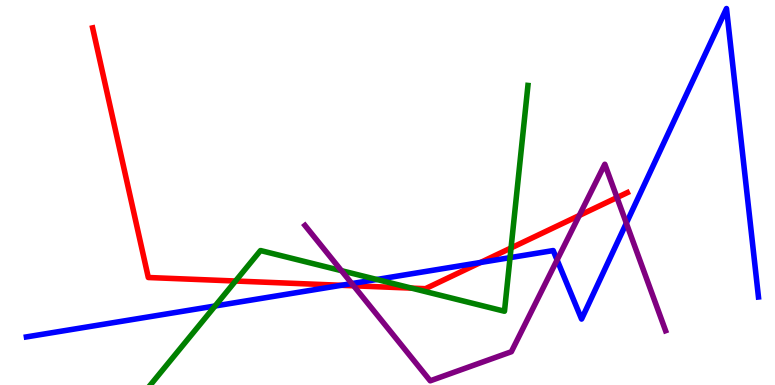[{'lines': ['blue', 'red'], 'intersections': [{'x': 4.4, 'y': 2.59}, {'x': 6.2, 'y': 3.18}]}, {'lines': ['green', 'red'], 'intersections': [{'x': 3.04, 'y': 2.7}, {'x': 5.31, 'y': 2.52}, {'x': 6.59, 'y': 3.56}]}, {'lines': ['purple', 'red'], 'intersections': [{'x': 4.56, 'y': 2.58}, {'x': 7.47, 'y': 4.4}, {'x': 7.96, 'y': 4.87}]}, {'lines': ['blue', 'green'], 'intersections': [{'x': 2.78, 'y': 2.05}, {'x': 4.86, 'y': 2.74}, {'x': 6.58, 'y': 3.31}]}, {'lines': ['blue', 'purple'], 'intersections': [{'x': 4.54, 'y': 2.63}, {'x': 7.19, 'y': 3.25}, {'x': 8.08, 'y': 4.2}]}, {'lines': ['green', 'purple'], 'intersections': [{'x': 4.41, 'y': 2.97}]}]